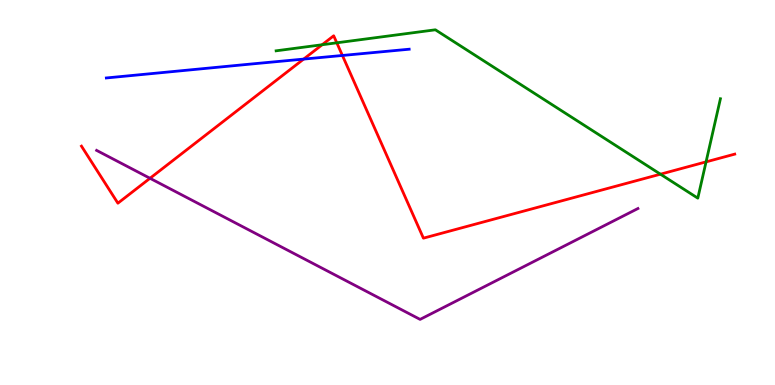[{'lines': ['blue', 'red'], 'intersections': [{'x': 3.92, 'y': 8.47}, {'x': 4.42, 'y': 8.56}]}, {'lines': ['green', 'red'], 'intersections': [{'x': 4.16, 'y': 8.84}, {'x': 4.35, 'y': 8.89}, {'x': 8.52, 'y': 5.48}, {'x': 9.11, 'y': 5.8}]}, {'lines': ['purple', 'red'], 'intersections': [{'x': 1.94, 'y': 5.37}]}, {'lines': ['blue', 'green'], 'intersections': []}, {'lines': ['blue', 'purple'], 'intersections': []}, {'lines': ['green', 'purple'], 'intersections': []}]